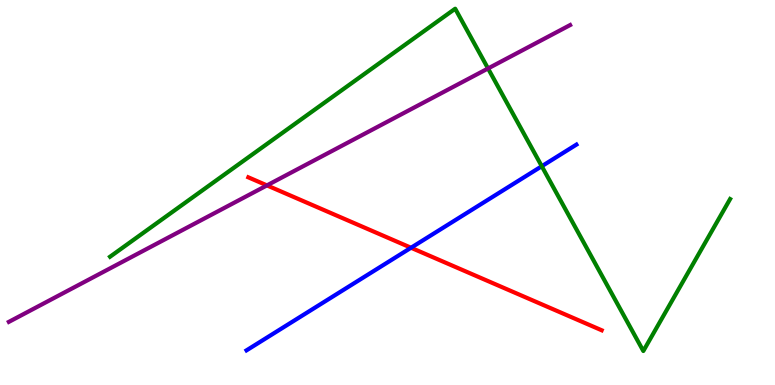[{'lines': ['blue', 'red'], 'intersections': [{'x': 5.3, 'y': 3.56}]}, {'lines': ['green', 'red'], 'intersections': []}, {'lines': ['purple', 'red'], 'intersections': [{'x': 3.44, 'y': 5.18}]}, {'lines': ['blue', 'green'], 'intersections': [{'x': 6.99, 'y': 5.68}]}, {'lines': ['blue', 'purple'], 'intersections': []}, {'lines': ['green', 'purple'], 'intersections': [{'x': 6.3, 'y': 8.22}]}]